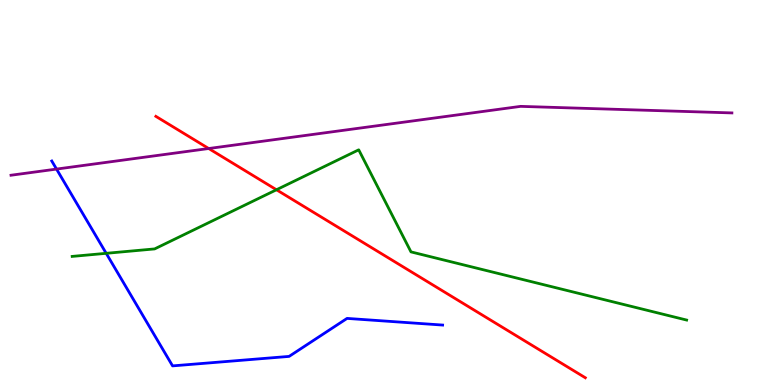[{'lines': ['blue', 'red'], 'intersections': []}, {'lines': ['green', 'red'], 'intersections': [{'x': 3.57, 'y': 5.07}]}, {'lines': ['purple', 'red'], 'intersections': [{'x': 2.69, 'y': 6.14}]}, {'lines': ['blue', 'green'], 'intersections': [{'x': 1.37, 'y': 3.42}]}, {'lines': ['blue', 'purple'], 'intersections': [{'x': 0.729, 'y': 5.61}]}, {'lines': ['green', 'purple'], 'intersections': []}]